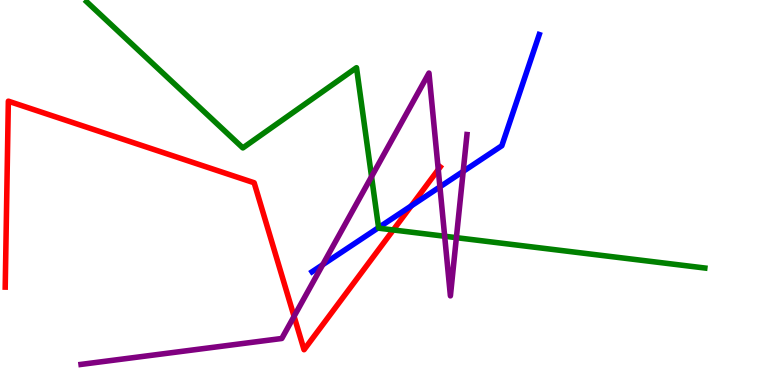[{'lines': ['blue', 'red'], 'intersections': [{'x': 5.31, 'y': 4.65}]}, {'lines': ['green', 'red'], 'intersections': [{'x': 5.07, 'y': 4.03}]}, {'lines': ['purple', 'red'], 'intersections': [{'x': 3.79, 'y': 1.78}, {'x': 5.65, 'y': 5.59}]}, {'lines': ['blue', 'green'], 'intersections': [{'x': 4.88, 'y': 4.09}]}, {'lines': ['blue', 'purple'], 'intersections': [{'x': 4.16, 'y': 3.12}, {'x': 5.68, 'y': 5.15}, {'x': 5.98, 'y': 5.55}]}, {'lines': ['green', 'purple'], 'intersections': [{'x': 4.79, 'y': 5.41}, {'x': 5.74, 'y': 3.86}, {'x': 5.89, 'y': 3.83}]}]